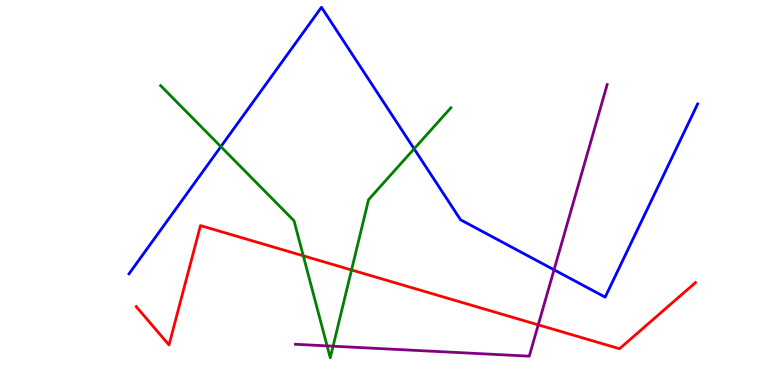[{'lines': ['blue', 'red'], 'intersections': []}, {'lines': ['green', 'red'], 'intersections': [{'x': 3.91, 'y': 3.36}, {'x': 4.54, 'y': 2.99}]}, {'lines': ['purple', 'red'], 'intersections': [{'x': 6.95, 'y': 1.56}]}, {'lines': ['blue', 'green'], 'intersections': [{'x': 2.85, 'y': 6.19}, {'x': 5.34, 'y': 6.13}]}, {'lines': ['blue', 'purple'], 'intersections': [{'x': 7.15, 'y': 2.99}]}, {'lines': ['green', 'purple'], 'intersections': [{'x': 4.22, 'y': 1.02}, {'x': 4.3, 'y': 1.01}]}]